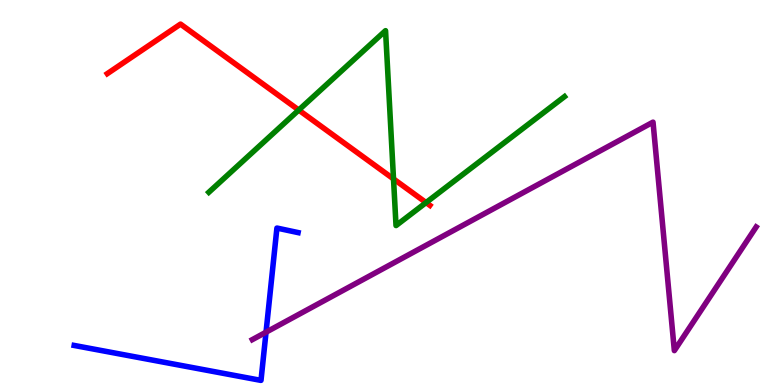[{'lines': ['blue', 'red'], 'intersections': []}, {'lines': ['green', 'red'], 'intersections': [{'x': 3.85, 'y': 7.14}, {'x': 5.08, 'y': 5.35}, {'x': 5.5, 'y': 4.74}]}, {'lines': ['purple', 'red'], 'intersections': []}, {'lines': ['blue', 'green'], 'intersections': []}, {'lines': ['blue', 'purple'], 'intersections': [{'x': 3.43, 'y': 1.37}]}, {'lines': ['green', 'purple'], 'intersections': []}]